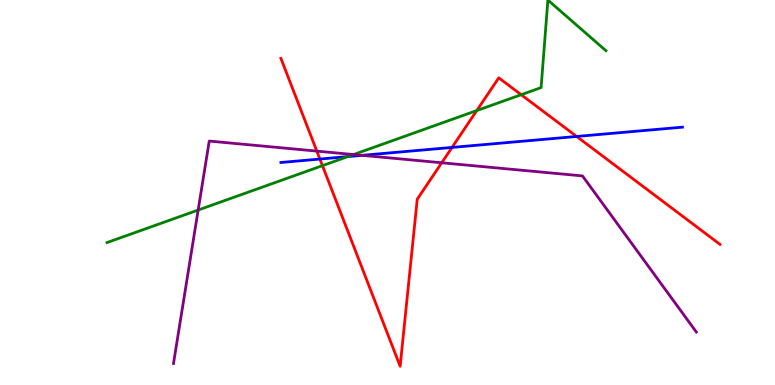[{'lines': ['blue', 'red'], 'intersections': [{'x': 4.13, 'y': 5.87}, {'x': 5.83, 'y': 6.17}, {'x': 7.44, 'y': 6.46}]}, {'lines': ['green', 'red'], 'intersections': [{'x': 4.16, 'y': 5.7}, {'x': 6.15, 'y': 7.13}, {'x': 6.72, 'y': 7.54}]}, {'lines': ['purple', 'red'], 'intersections': [{'x': 4.09, 'y': 6.08}, {'x': 5.7, 'y': 5.77}]}, {'lines': ['blue', 'green'], 'intersections': [{'x': 4.49, 'y': 5.93}]}, {'lines': ['blue', 'purple'], 'intersections': [{'x': 4.67, 'y': 5.97}]}, {'lines': ['green', 'purple'], 'intersections': [{'x': 2.56, 'y': 4.54}, {'x': 4.56, 'y': 5.99}]}]